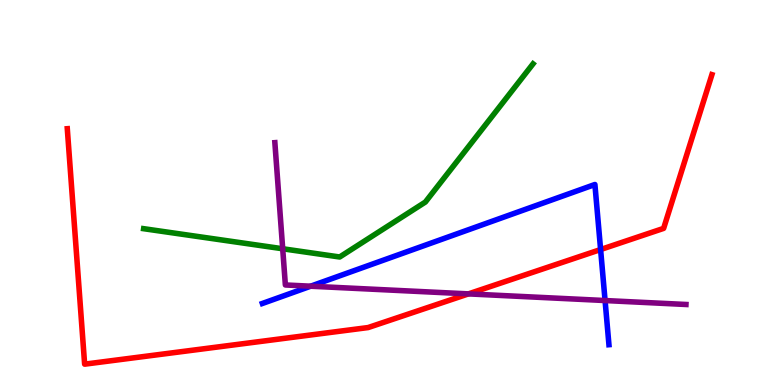[{'lines': ['blue', 'red'], 'intersections': [{'x': 7.75, 'y': 3.52}]}, {'lines': ['green', 'red'], 'intersections': []}, {'lines': ['purple', 'red'], 'intersections': [{'x': 6.04, 'y': 2.37}]}, {'lines': ['blue', 'green'], 'intersections': []}, {'lines': ['blue', 'purple'], 'intersections': [{'x': 4.01, 'y': 2.57}, {'x': 7.81, 'y': 2.19}]}, {'lines': ['green', 'purple'], 'intersections': [{'x': 3.65, 'y': 3.54}]}]